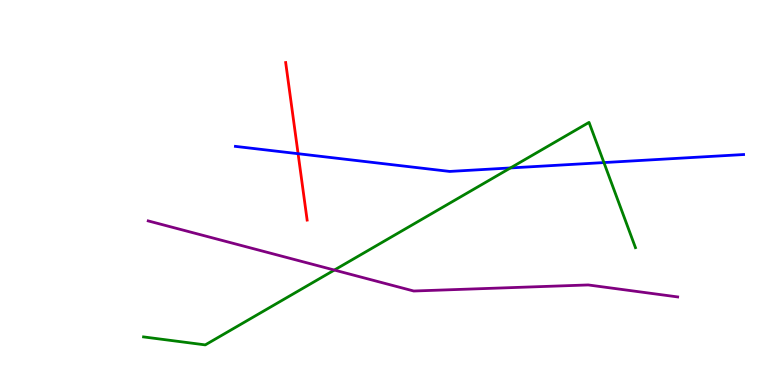[{'lines': ['blue', 'red'], 'intersections': [{'x': 3.85, 'y': 6.01}]}, {'lines': ['green', 'red'], 'intersections': []}, {'lines': ['purple', 'red'], 'intersections': []}, {'lines': ['blue', 'green'], 'intersections': [{'x': 6.59, 'y': 5.64}, {'x': 7.79, 'y': 5.78}]}, {'lines': ['blue', 'purple'], 'intersections': []}, {'lines': ['green', 'purple'], 'intersections': [{'x': 4.31, 'y': 2.99}]}]